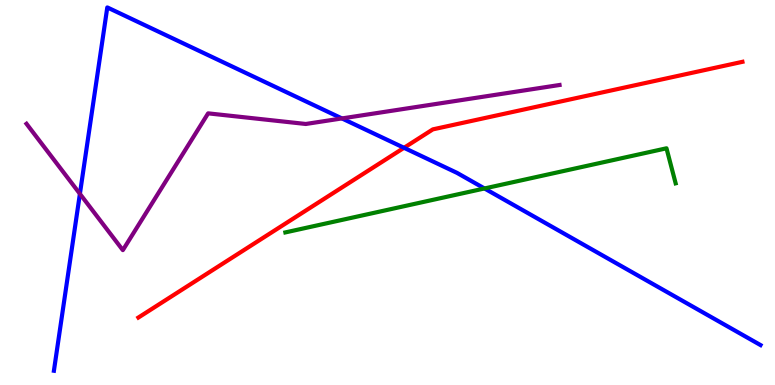[{'lines': ['blue', 'red'], 'intersections': [{'x': 5.21, 'y': 6.16}]}, {'lines': ['green', 'red'], 'intersections': []}, {'lines': ['purple', 'red'], 'intersections': []}, {'lines': ['blue', 'green'], 'intersections': [{'x': 6.25, 'y': 5.1}]}, {'lines': ['blue', 'purple'], 'intersections': [{'x': 1.03, 'y': 4.97}, {'x': 4.41, 'y': 6.92}]}, {'lines': ['green', 'purple'], 'intersections': []}]